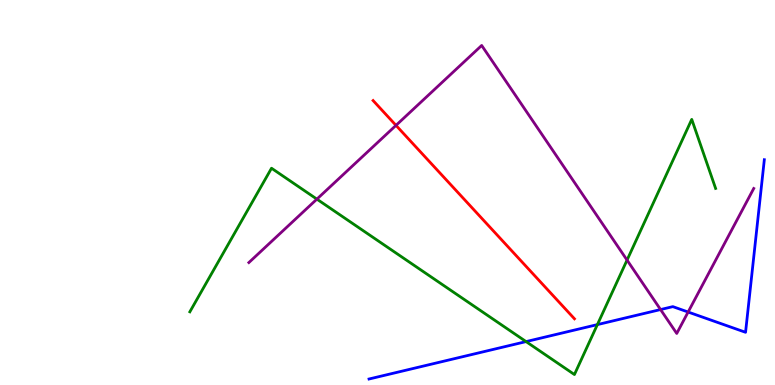[{'lines': ['blue', 'red'], 'intersections': []}, {'lines': ['green', 'red'], 'intersections': []}, {'lines': ['purple', 'red'], 'intersections': [{'x': 5.11, 'y': 6.74}]}, {'lines': ['blue', 'green'], 'intersections': [{'x': 6.79, 'y': 1.13}, {'x': 7.71, 'y': 1.57}]}, {'lines': ['blue', 'purple'], 'intersections': [{'x': 8.52, 'y': 1.96}, {'x': 8.88, 'y': 1.9}]}, {'lines': ['green', 'purple'], 'intersections': [{'x': 4.09, 'y': 4.83}, {'x': 8.09, 'y': 3.24}]}]